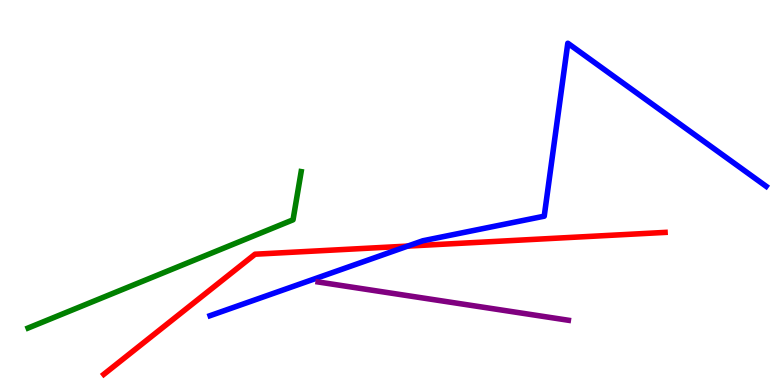[{'lines': ['blue', 'red'], 'intersections': [{'x': 5.26, 'y': 3.61}]}, {'lines': ['green', 'red'], 'intersections': []}, {'lines': ['purple', 'red'], 'intersections': []}, {'lines': ['blue', 'green'], 'intersections': []}, {'lines': ['blue', 'purple'], 'intersections': []}, {'lines': ['green', 'purple'], 'intersections': []}]